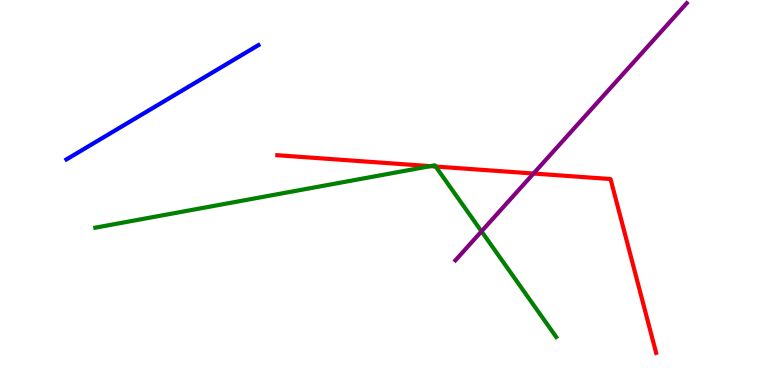[{'lines': ['blue', 'red'], 'intersections': []}, {'lines': ['green', 'red'], 'intersections': [{'x': 5.55, 'y': 5.68}, {'x': 5.62, 'y': 5.67}]}, {'lines': ['purple', 'red'], 'intersections': [{'x': 6.88, 'y': 5.49}]}, {'lines': ['blue', 'green'], 'intersections': []}, {'lines': ['blue', 'purple'], 'intersections': []}, {'lines': ['green', 'purple'], 'intersections': [{'x': 6.21, 'y': 3.99}]}]